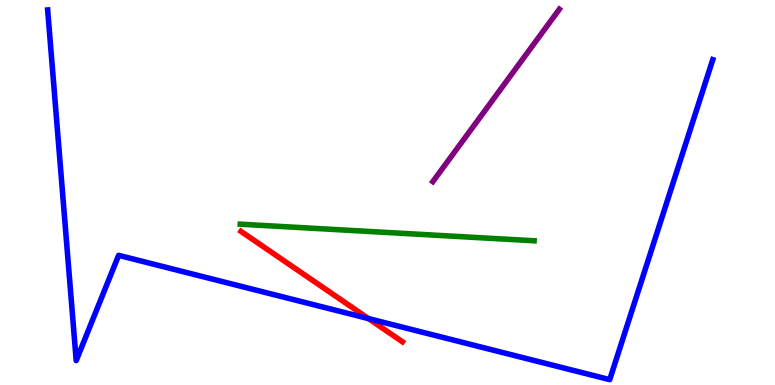[{'lines': ['blue', 'red'], 'intersections': [{'x': 4.75, 'y': 1.73}]}, {'lines': ['green', 'red'], 'intersections': []}, {'lines': ['purple', 'red'], 'intersections': []}, {'lines': ['blue', 'green'], 'intersections': []}, {'lines': ['blue', 'purple'], 'intersections': []}, {'lines': ['green', 'purple'], 'intersections': []}]